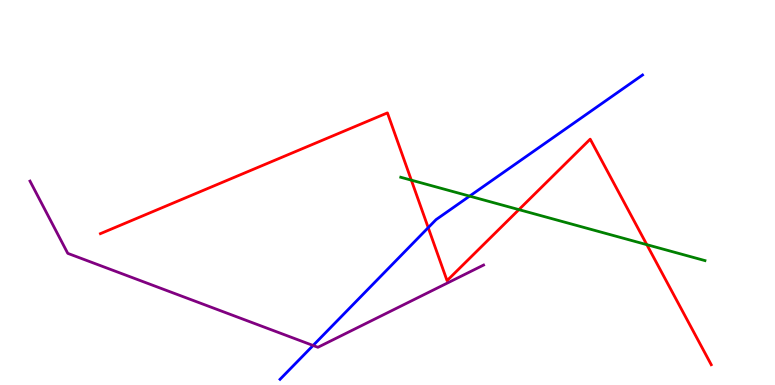[{'lines': ['blue', 'red'], 'intersections': [{'x': 5.53, 'y': 4.09}]}, {'lines': ['green', 'red'], 'intersections': [{'x': 5.31, 'y': 5.32}, {'x': 6.7, 'y': 4.56}, {'x': 8.35, 'y': 3.65}]}, {'lines': ['purple', 'red'], 'intersections': []}, {'lines': ['blue', 'green'], 'intersections': [{'x': 6.06, 'y': 4.91}]}, {'lines': ['blue', 'purple'], 'intersections': [{'x': 4.04, 'y': 1.03}]}, {'lines': ['green', 'purple'], 'intersections': []}]